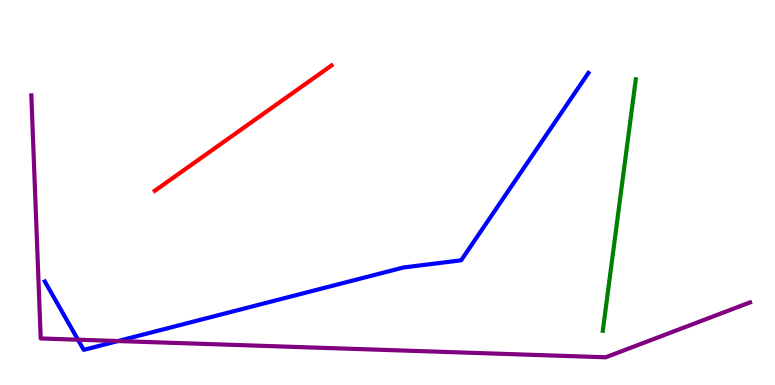[{'lines': ['blue', 'red'], 'intersections': []}, {'lines': ['green', 'red'], 'intersections': []}, {'lines': ['purple', 'red'], 'intersections': []}, {'lines': ['blue', 'green'], 'intersections': []}, {'lines': ['blue', 'purple'], 'intersections': [{'x': 1.01, 'y': 1.18}, {'x': 1.52, 'y': 1.14}]}, {'lines': ['green', 'purple'], 'intersections': []}]